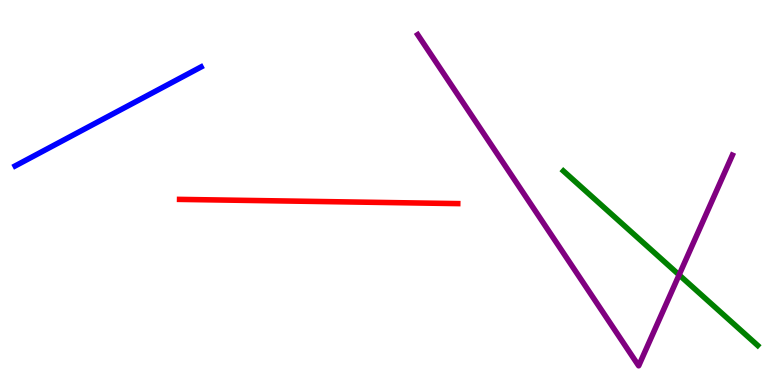[{'lines': ['blue', 'red'], 'intersections': []}, {'lines': ['green', 'red'], 'intersections': []}, {'lines': ['purple', 'red'], 'intersections': []}, {'lines': ['blue', 'green'], 'intersections': []}, {'lines': ['blue', 'purple'], 'intersections': []}, {'lines': ['green', 'purple'], 'intersections': [{'x': 8.76, 'y': 2.86}]}]